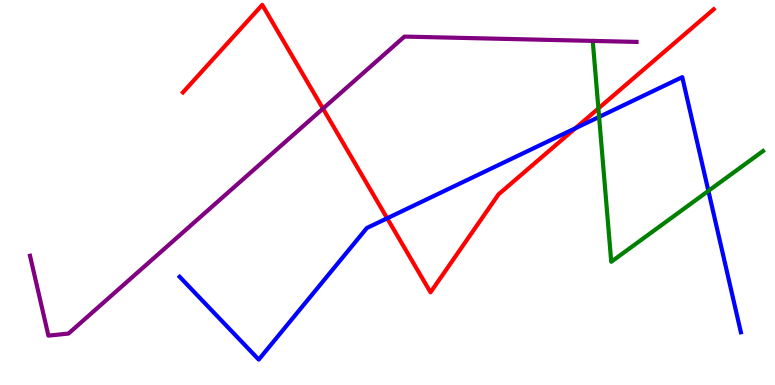[{'lines': ['blue', 'red'], 'intersections': [{'x': 5.0, 'y': 4.33}, {'x': 7.42, 'y': 6.67}]}, {'lines': ['green', 'red'], 'intersections': [{'x': 7.72, 'y': 7.18}]}, {'lines': ['purple', 'red'], 'intersections': [{'x': 4.17, 'y': 7.18}]}, {'lines': ['blue', 'green'], 'intersections': [{'x': 7.73, 'y': 6.96}, {'x': 9.14, 'y': 5.04}]}, {'lines': ['blue', 'purple'], 'intersections': []}, {'lines': ['green', 'purple'], 'intersections': []}]